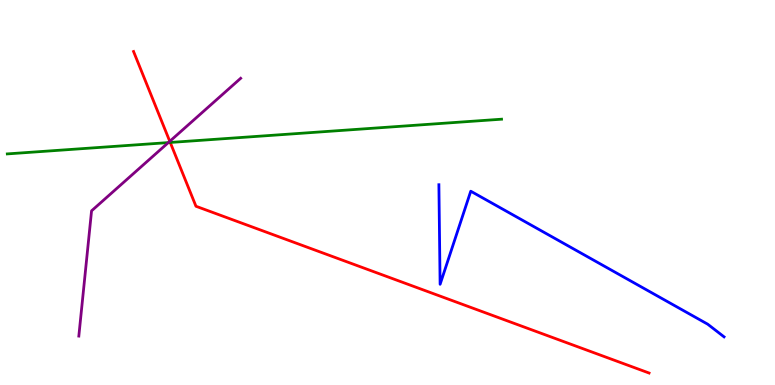[{'lines': ['blue', 'red'], 'intersections': []}, {'lines': ['green', 'red'], 'intersections': [{'x': 2.2, 'y': 6.3}]}, {'lines': ['purple', 'red'], 'intersections': [{'x': 2.19, 'y': 6.33}]}, {'lines': ['blue', 'green'], 'intersections': []}, {'lines': ['blue', 'purple'], 'intersections': []}, {'lines': ['green', 'purple'], 'intersections': [{'x': 2.17, 'y': 6.3}]}]